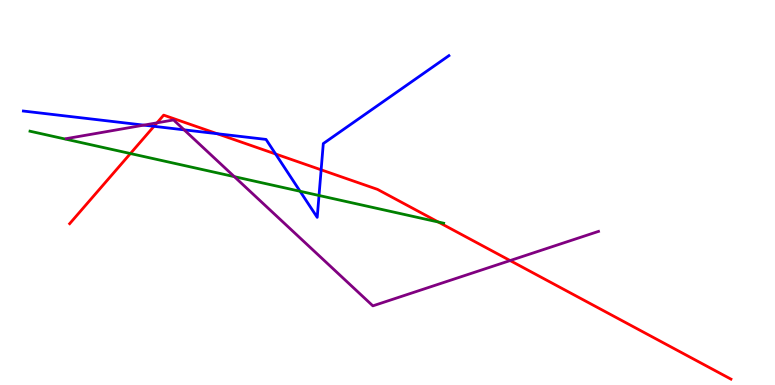[{'lines': ['blue', 'red'], 'intersections': [{'x': 1.99, 'y': 6.72}, {'x': 2.8, 'y': 6.53}, {'x': 3.56, 'y': 6.0}, {'x': 4.14, 'y': 5.59}]}, {'lines': ['green', 'red'], 'intersections': [{'x': 1.68, 'y': 6.01}, {'x': 5.66, 'y': 4.23}]}, {'lines': ['purple', 'red'], 'intersections': [{'x': 2.03, 'y': 6.81}, {'x': 6.58, 'y': 3.23}]}, {'lines': ['blue', 'green'], 'intersections': [{'x': 3.87, 'y': 5.03}, {'x': 4.12, 'y': 4.92}]}, {'lines': ['blue', 'purple'], 'intersections': [{'x': 1.86, 'y': 6.75}, {'x': 2.38, 'y': 6.63}]}, {'lines': ['green', 'purple'], 'intersections': [{'x': 3.02, 'y': 5.41}]}]